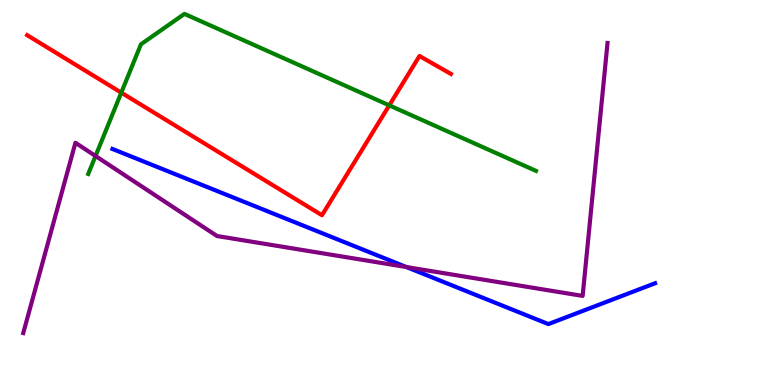[{'lines': ['blue', 'red'], 'intersections': []}, {'lines': ['green', 'red'], 'intersections': [{'x': 1.56, 'y': 7.59}, {'x': 5.02, 'y': 7.26}]}, {'lines': ['purple', 'red'], 'intersections': []}, {'lines': ['blue', 'green'], 'intersections': []}, {'lines': ['blue', 'purple'], 'intersections': [{'x': 5.24, 'y': 3.06}]}, {'lines': ['green', 'purple'], 'intersections': [{'x': 1.23, 'y': 5.95}]}]